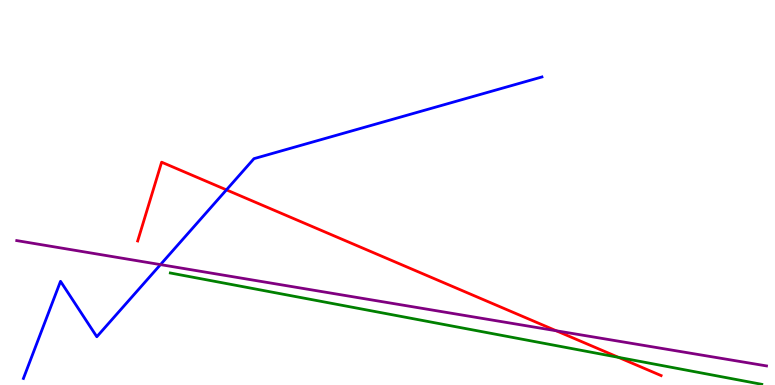[{'lines': ['blue', 'red'], 'intersections': [{'x': 2.92, 'y': 5.07}]}, {'lines': ['green', 'red'], 'intersections': [{'x': 7.98, 'y': 0.718}]}, {'lines': ['purple', 'red'], 'intersections': [{'x': 7.18, 'y': 1.41}]}, {'lines': ['blue', 'green'], 'intersections': []}, {'lines': ['blue', 'purple'], 'intersections': [{'x': 2.07, 'y': 3.13}]}, {'lines': ['green', 'purple'], 'intersections': []}]